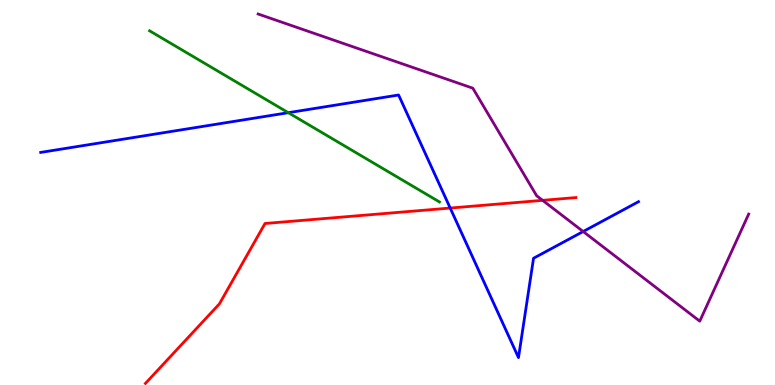[{'lines': ['blue', 'red'], 'intersections': [{'x': 5.81, 'y': 4.6}]}, {'lines': ['green', 'red'], 'intersections': []}, {'lines': ['purple', 'red'], 'intersections': [{'x': 7.0, 'y': 4.8}]}, {'lines': ['blue', 'green'], 'intersections': [{'x': 3.72, 'y': 7.07}]}, {'lines': ['blue', 'purple'], 'intersections': [{'x': 7.52, 'y': 3.99}]}, {'lines': ['green', 'purple'], 'intersections': []}]